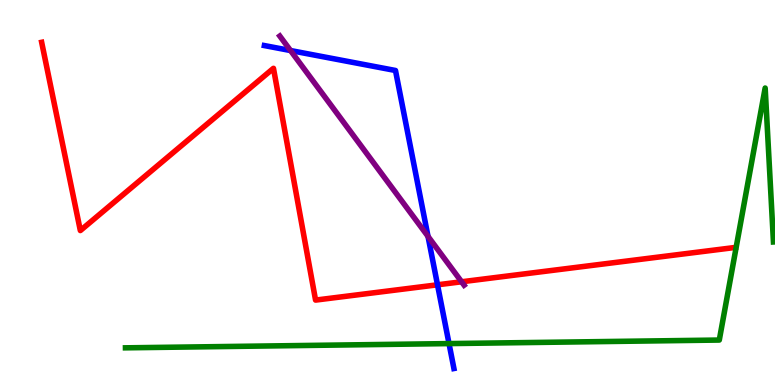[{'lines': ['blue', 'red'], 'intersections': [{'x': 5.65, 'y': 2.6}]}, {'lines': ['green', 'red'], 'intersections': []}, {'lines': ['purple', 'red'], 'intersections': [{'x': 5.96, 'y': 2.68}]}, {'lines': ['blue', 'green'], 'intersections': [{'x': 5.79, 'y': 1.08}]}, {'lines': ['blue', 'purple'], 'intersections': [{'x': 3.75, 'y': 8.69}, {'x': 5.52, 'y': 3.86}]}, {'lines': ['green', 'purple'], 'intersections': []}]